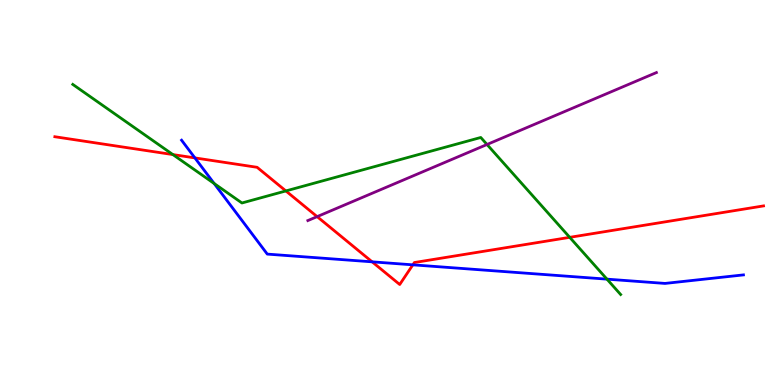[{'lines': ['blue', 'red'], 'intersections': [{'x': 2.51, 'y': 5.9}, {'x': 4.8, 'y': 3.2}, {'x': 5.33, 'y': 3.12}]}, {'lines': ['green', 'red'], 'intersections': [{'x': 2.23, 'y': 5.99}, {'x': 3.69, 'y': 5.04}, {'x': 7.35, 'y': 3.84}]}, {'lines': ['purple', 'red'], 'intersections': [{'x': 4.09, 'y': 4.37}]}, {'lines': ['blue', 'green'], 'intersections': [{'x': 2.76, 'y': 5.23}, {'x': 7.83, 'y': 2.75}]}, {'lines': ['blue', 'purple'], 'intersections': []}, {'lines': ['green', 'purple'], 'intersections': [{'x': 6.28, 'y': 6.25}]}]